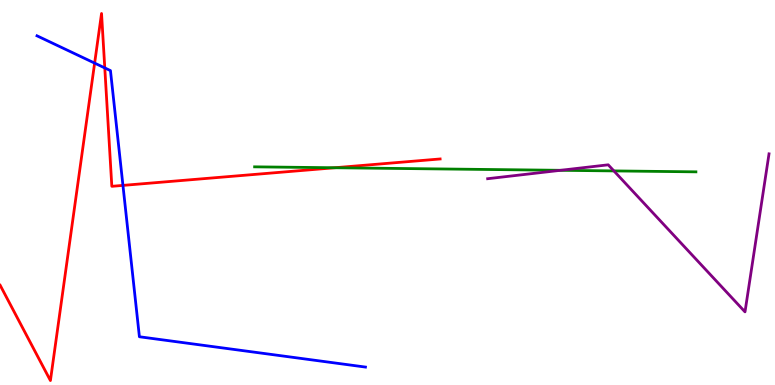[{'lines': ['blue', 'red'], 'intersections': [{'x': 1.22, 'y': 8.36}, {'x': 1.35, 'y': 8.24}, {'x': 1.59, 'y': 5.18}]}, {'lines': ['green', 'red'], 'intersections': [{'x': 4.32, 'y': 5.64}]}, {'lines': ['purple', 'red'], 'intersections': []}, {'lines': ['blue', 'green'], 'intersections': []}, {'lines': ['blue', 'purple'], 'intersections': []}, {'lines': ['green', 'purple'], 'intersections': [{'x': 7.23, 'y': 5.58}, {'x': 7.92, 'y': 5.56}]}]